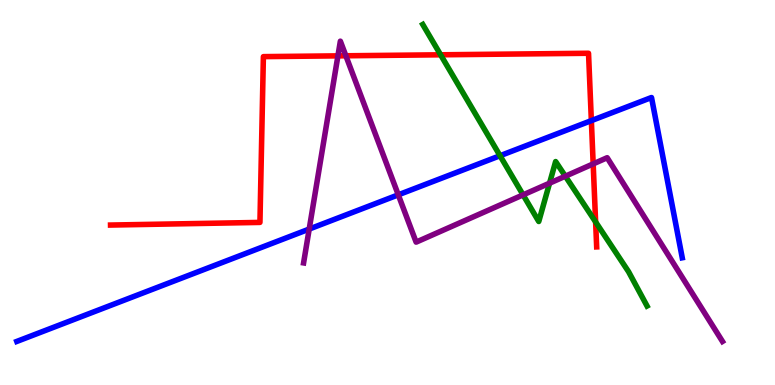[{'lines': ['blue', 'red'], 'intersections': [{'x': 7.63, 'y': 6.87}]}, {'lines': ['green', 'red'], 'intersections': [{'x': 5.69, 'y': 8.58}, {'x': 7.69, 'y': 4.24}]}, {'lines': ['purple', 'red'], 'intersections': [{'x': 4.36, 'y': 8.55}, {'x': 4.46, 'y': 8.55}, {'x': 7.65, 'y': 5.74}]}, {'lines': ['blue', 'green'], 'intersections': [{'x': 6.45, 'y': 5.96}]}, {'lines': ['blue', 'purple'], 'intersections': [{'x': 3.99, 'y': 4.05}, {'x': 5.14, 'y': 4.94}]}, {'lines': ['green', 'purple'], 'intersections': [{'x': 6.75, 'y': 4.94}, {'x': 7.09, 'y': 5.24}, {'x': 7.29, 'y': 5.42}]}]